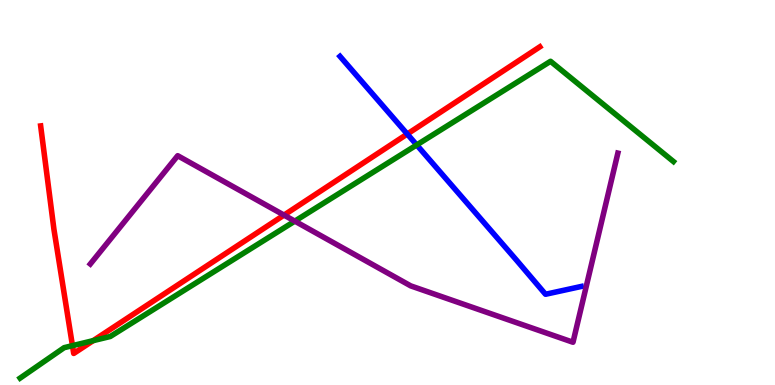[{'lines': ['blue', 'red'], 'intersections': [{'x': 5.26, 'y': 6.52}]}, {'lines': ['green', 'red'], 'intersections': [{'x': 0.935, 'y': 1.02}, {'x': 1.2, 'y': 1.15}]}, {'lines': ['purple', 'red'], 'intersections': [{'x': 3.66, 'y': 4.41}]}, {'lines': ['blue', 'green'], 'intersections': [{'x': 5.38, 'y': 6.24}]}, {'lines': ['blue', 'purple'], 'intersections': []}, {'lines': ['green', 'purple'], 'intersections': [{'x': 3.8, 'y': 4.26}]}]